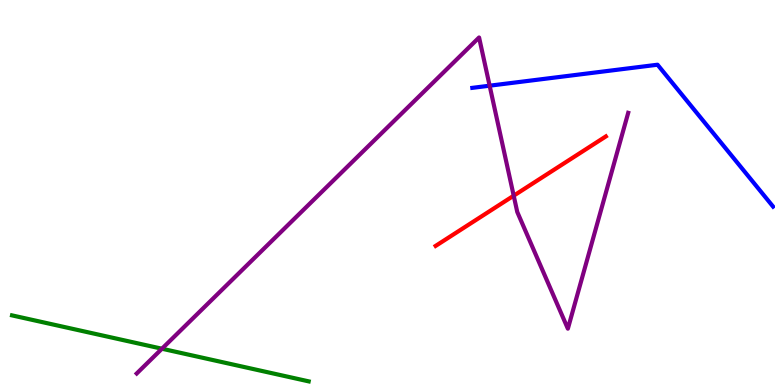[{'lines': ['blue', 'red'], 'intersections': []}, {'lines': ['green', 'red'], 'intersections': []}, {'lines': ['purple', 'red'], 'intersections': [{'x': 6.63, 'y': 4.92}]}, {'lines': ['blue', 'green'], 'intersections': []}, {'lines': ['blue', 'purple'], 'intersections': [{'x': 6.32, 'y': 7.77}]}, {'lines': ['green', 'purple'], 'intersections': [{'x': 2.09, 'y': 0.942}]}]